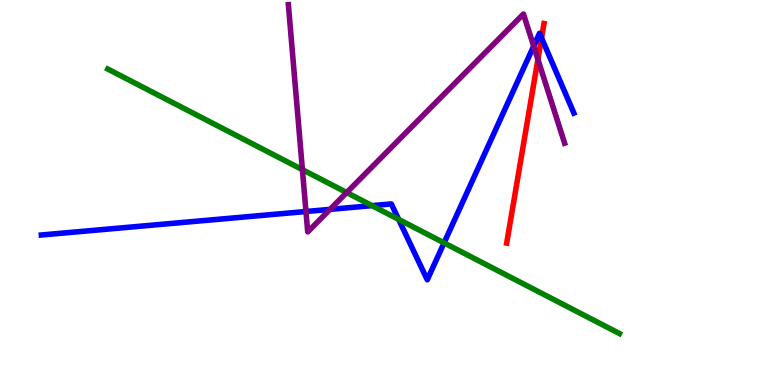[{'lines': ['blue', 'red'], 'intersections': [{'x': 6.99, 'y': 9.01}]}, {'lines': ['green', 'red'], 'intersections': []}, {'lines': ['purple', 'red'], 'intersections': [{'x': 6.94, 'y': 8.46}]}, {'lines': ['blue', 'green'], 'intersections': [{'x': 4.8, 'y': 4.66}, {'x': 5.14, 'y': 4.3}, {'x': 5.73, 'y': 3.69}]}, {'lines': ['blue', 'purple'], 'intersections': [{'x': 3.95, 'y': 4.51}, {'x': 4.26, 'y': 4.56}, {'x': 6.89, 'y': 8.8}]}, {'lines': ['green', 'purple'], 'intersections': [{'x': 3.9, 'y': 5.59}, {'x': 4.47, 'y': 5.0}]}]